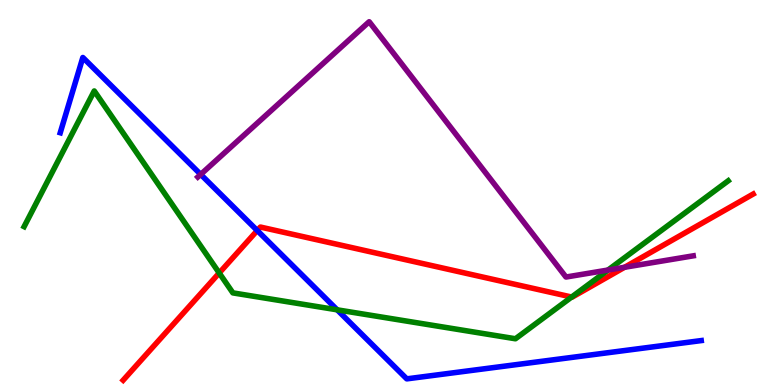[{'lines': ['blue', 'red'], 'intersections': [{'x': 3.32, 'y': 4.01}]}, {'lines': ['green', 'red'], 'intersections': [{'x': 2.83, 'y': 2.91}, {'x': 7.38, 'y': 2.28}]}, {'lines': ['purple', 'red'], 'intersections': [{'x': 8.06, 'y': 3.06}]}, {'lines': ['blue', 'green'], 'intersections': [{'x': 4.35, 'y': 1.95}]}, {'lines': ['blue', 'purple'], 'intersections': [{'x': 2.59, 'y': 5.47}]}, {'lines': ['green', 'purple'], 'intersections': [{'x': 7.85, 'y': 2.99}]}]